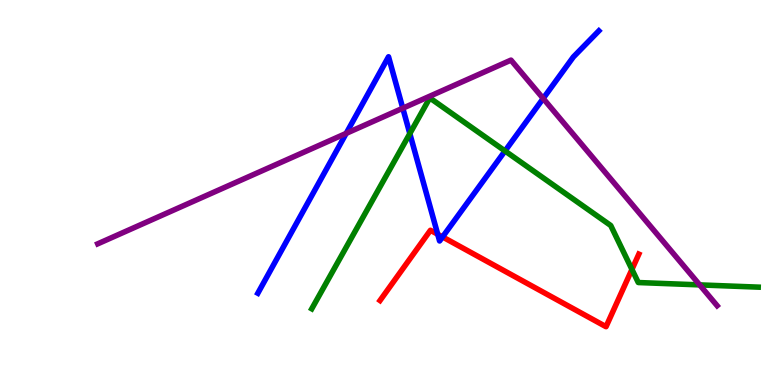[{'lines': ['blue', 'red'], 'intersections': [{'x': 5.65, 'y': 3.91}, {'x': 5.71, 'y': 3.85}]}, {'lines': ['green', 'red'], 'intersections': [{'x': 8.15, 'y': 3.0}]}, {'lines': ['purple', 'red'], 'intersections': []}, {'lines': ['blue', 'green'], 'intersections': [{'x': 5.29, 'y': 6.53}, {'x': 6.52, 'y': 6.08}]}, {'lines': ['blue', 'purple'], 'intersections': [{'x': 4.47, 'y': 6.54}, {'x': 5.2, 'y': 7.19}, {'x': 7.01, 'y': 7.44}]}, {'lines': ['green', 'purple'], 'intersections': [{'x': 9.03, 'y': 2.6}]}]